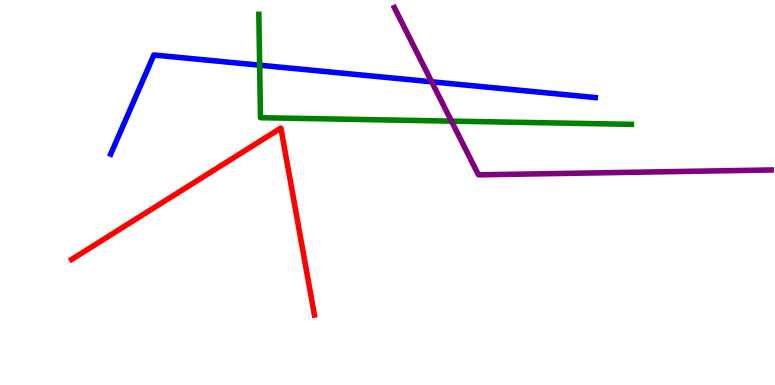[{'lines': ['blue', 'red'], 'intersections': []}, {'lines': ['green', 'red'], 'intersections': []}, {'lines': ['purple', 'red'], 'intersections': []}, {'lines': ['blue', 'green'], 'intersections': [{'x': 3.35, 'y': 8.31}]}, {'lines': ['blue', 'purple'], 'intersections': [{'x': 5.57, 'y': 7.88}]}, {'lines': ['green', 'purple'], 'intersections': [{'x': 5.83, 'y': 6.85}]}]